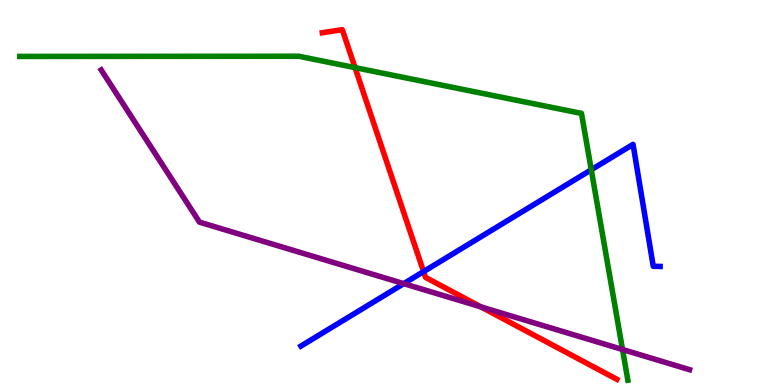[{'lines': ['blue', 'red'], 'intersections': [{'x': 5.47, 'y': 2.95}]}, {'lines': ['green', 'red'], 'intersections': [{'x': 4.58, 'y': 8.24}]}, {'lines': ['purple', 'red'], 'intersections': [{'x': 6.2, 'y': 2.03}]}, {'lines': ['blue', 'green'], 'intersections': [{'x': 7.63, 'y': 5.59}]}, {'lines': ['blue', 'purple'], 'intersections': [{'x': 5.21, 'y': 2.63}]}, {'lines': ['green', 'purple'], 'intersections': [{'x': 8.03, 'y': 0.922}]}]